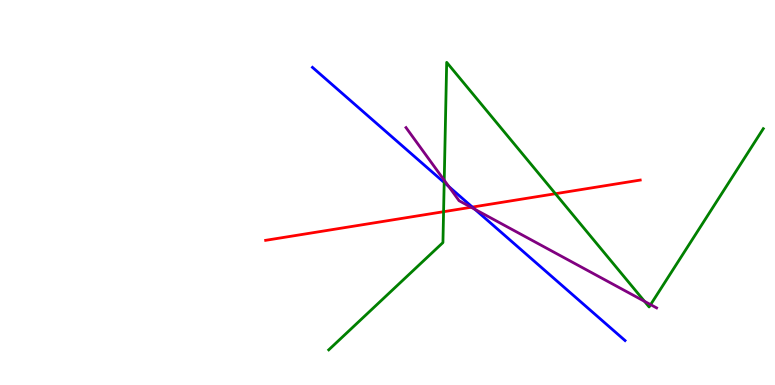[{'lines': ['blue', 'red'], 'intersections': [{'x': 6.09, 'y': 4.62}]}, {'lines': ['green', 'red'], 'intersections': [{'x': 5.72, 'y': 4.5}, {'x': 7.17, 'y': 4.97}]}, {'lines': ['purple', 'red'], 'intersections': [{'x': 6.08, 'y': 4.62}]}, {'lines': ['blue', 'green'], 'intersections': [{'x': 5.73, 'y': 5.26}]}, {'lines': ['blue', 'purple'], 'intersections': [{'x': 5.79, 'y': 5.16}, {'x': 6.13, 'y': 4.56}]}, {'lines': ['green', 'purple'], 'intersections': [{'x': 5.73, 'y': 5.32}, {'x': 8.32, 'y': 2.17}, {'x': 8.39, 'y': 2.09}]}]